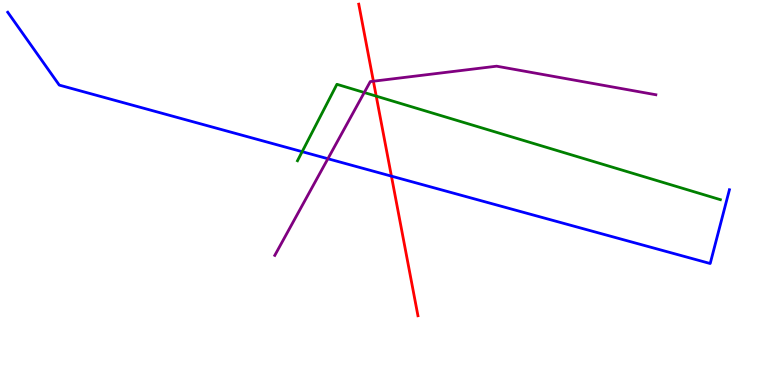[{'lines': ['blue', 'red'], 'intersections': [{'x': 5.05, 'y': 5.42}]}, {'lines': ['green', 'red'], 'intersections': [{'x': 4.85, 'y': 7.5}]}, {'lines': ['purple', 'red'], 'intersections': [{'x': 4.82, 'y': 7.89}]}, {'lines': ['blue', 'green'], 'intersections': [{'x': 3.9, 'y': 6.06}]}, {'lines': ['blue', 'purple'], 'intersections': [{'x': 4.23, 'y': 5.88}]}, {'lines': ['green', 'purple'], 'intersections': [{'x': 4.7, 'y': 7.6}]}]